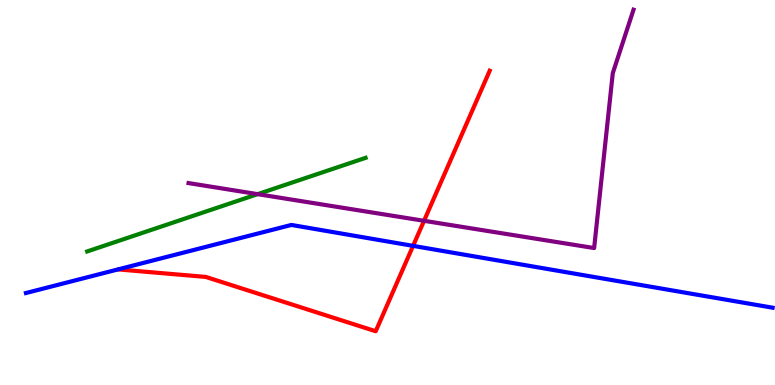[{'lines': ['blue', 'red'], 'intersections': [{'x': 5.33, 'y': 3.61}]}, {'lines': ['green', 'red'], 'intersections': []}, {'lines': ['purple', 'red'], 'intersections': [{'x': 5.47, 'y': 4.26}]}, {'lines': ['blue', 'green'], 'intersections': []}, {'lines': ['blue', 'purple'], 'intersections': []}, {'lines': ['green', 'purple'], 'intersections': [{'x': 3.32, 'y': 4.96}]}]